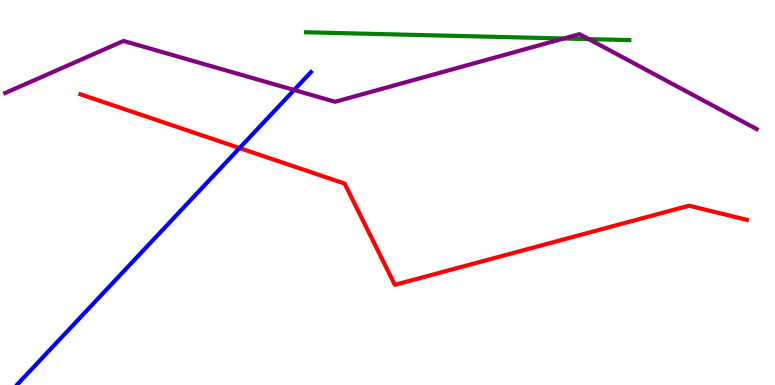[{'lines': ['blue', 'red'], 'intersections': [{'x': 3.09, 'y': 6.15}]}, {'lines': ['green', 'red'], 'intersections': []}, {'lines': ['purple', 'red'], 'intersections': []}, {'lines': ['blue', 'green'], 'intersections': []}, {'lines': ['blue', 'purple'], 'intersections': [{'x': 3.8, 'y': 7.66}]}, {'lines': ['green', 'purple'], 'intersections': [{'x': 7.27, 'y': 9.0}, {'x': 7.6, 'y': 8.98}]}]